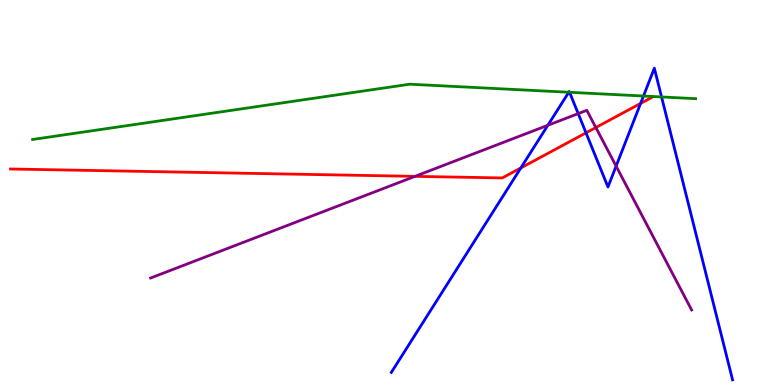[{'lines': ['blue', 'red'], 'intersections': [{'x': 6.72, 'y': 5.64}, {'x': 7.56, 'y': 6.55}, {'x': 8.27, 'y': 7.31}]}, {'lines': ['green', 'red'], 'intersections': []}, {'lines': ['purple', 'red'], 'intersections': [{'x': 5.36, 'y': 5.42}, {'x': 7.69, 'y': 6.69}]}, {'lines': ['blue', 'green'], 'intersections': [{'x': 7.34, 'y': 7.6}, {'x': 7.35, 'y': 7.6}, {'x': 8.3, 'y': 7.51}, {'x': 8.54, 'y': 7.48}]}, {'lines': ['blue', 'purple'], 'intersections': [{'x': 7.07, 'y': 6.75}, {'x': 7.46, 'y': 7.05}, {'x': 7.95, 'y': 5.69}]}, {'lines': ['green', 'purple'], 'intersections': []}]